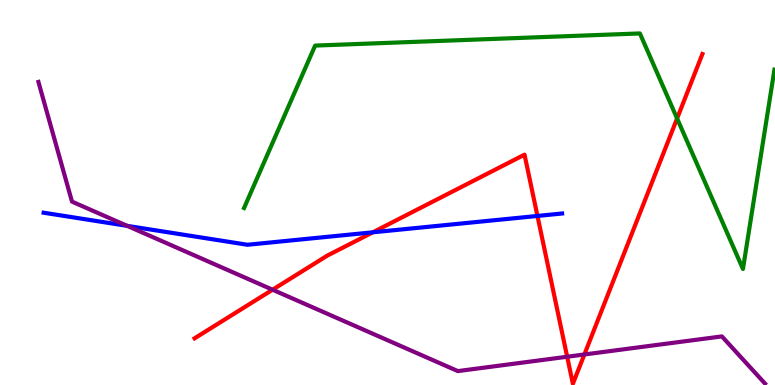[{'lines': ['blue', 'red'], 'intersections': [{'x': 4.81, 'y': 3.97}, {'x': 6.94, 'y': 4.39}]}, {'lines': ['green', 'red'], 'intersections': [{'x': 8.74, 'y': 6.92}]}, {'lines': ['purple', 'red'], 'intersections': [{'x': 3.52, 'y': 2.47}, {'x': 7.32, 'y': 0.734}, {'x': 7.54, 'y': 0.793}]}, {'lines': ['blue', 'green'], 'intersections': []}, {'lines': ['blue', 'purple'], 'intersections': [{'x': 1.64, 'y': 4.13}]}, {'lines': ['green', 'purple'], 'intersections': []}]